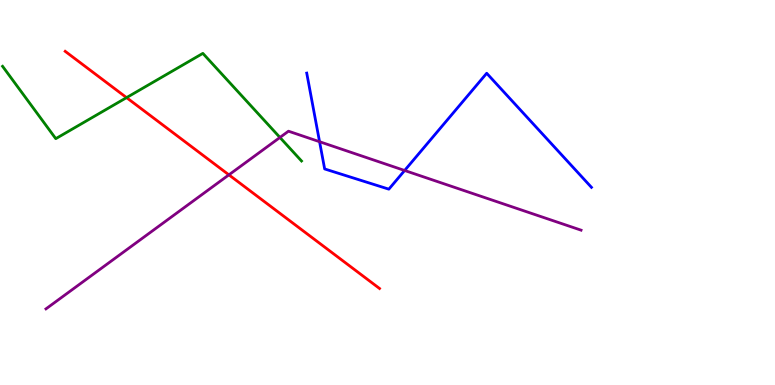[{'lines': ['blue', 'red'], 'intersections': []}, {'lines': ['green', 'red'], 'intersections': [{'x': 1.63, 'y': 7.46}]}, {'lines': ['purple', 'red'], 'intersections': [{'x': 2.95, 'y': 5.46}]}, {'lines': ['blue', 'green'], 'intersections': []}, {'lines': ['blue', 'purple'], 'intersections': [{'x': 4.12, 'y': 6.32}, {'x': 5.22, 'y': 5.57}]}, {'lines': ['green', 'purple'], 'intersections': [{'x': 3.61, 'y': 6.43}]}]